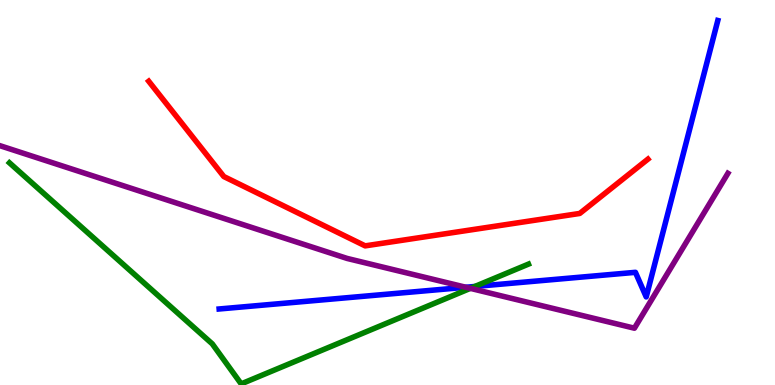[{'lines': ['blue', 'red'], 'intersections': []}, {'lines': ['green', 'red'], 'intersections': []}, {'lines': ['purple', 'red'], 'intersections': []}, {'lines': ['blue', 'green'], 'intersections': [{'x': 6.13, 'y': 2.56}]}, {'lines': ['blue', 'purple'], 'intersections': [{'x': 6.01, 'y': 2.54}]}, {'lines': ['green', 'purple'], 'intersections': [{'x': 6.07, 'y': 2.51}]}]